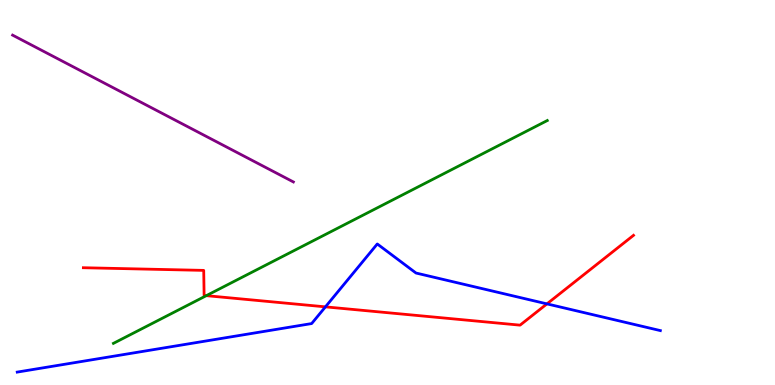[{'lines': ['blue', 'red'], 'intersections': [{'x': 4.2, 'y': 2.03}, {'x': 7.06, 'y': 2.11}]}, {'lines': ['green', 'red'], 'intersections': [{'x': 2.66, 'y': 2.32}]}, {'lines': ['purple', 'red'], 'intersections': []}, {'lines': ['blue', 'green'], 'intersections': []}, {'lines': ['blue', 'purple'], 'intersections': []}, {'lines': ['green', 'purple'], 'intersections': []}]